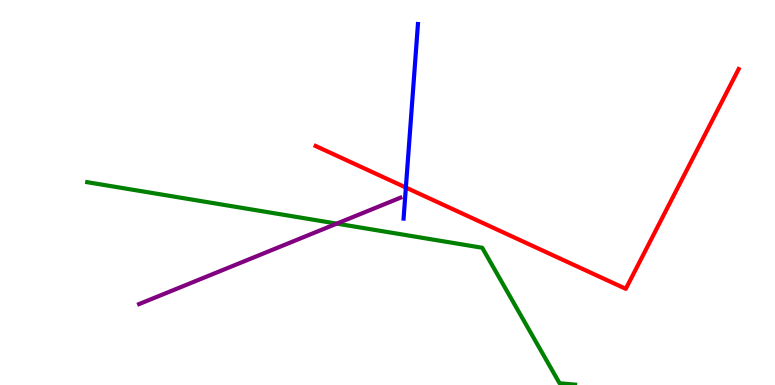[{'lines': ['blue', 'red'], 'intersections': [{'x': 5.24, 'y': 5.13}]}, {'lines': ['green', 'red'], 'intersections': []}, {'lines': ['purple', 'red'], 'intersections': []}, {'lines': ['blue', 'green'], 'intersections': []}, {'lines': ['blue', 'purple'], 'intersections': []}, {'lines': ['green', 'purple'], 'intersections': [{'x': 4.35, 'y': 4.19}]}]